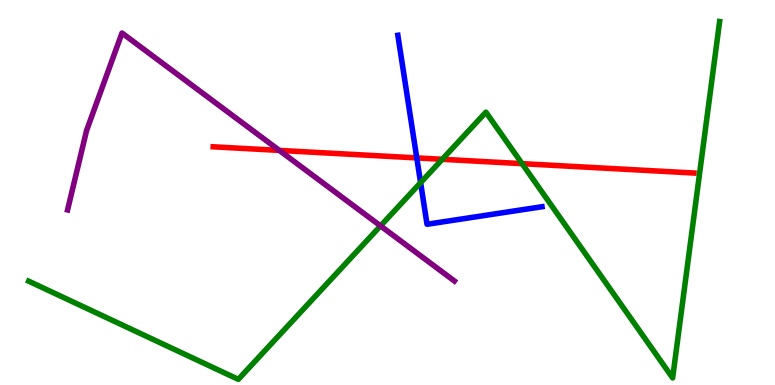[{'lines': ['blue', 'red'], 'intersections': [{'x': 5.38, 'y': 5.9}]}, {'lines': ['green', 'red'], 'intersections': [{'x': 5.71, 'y': 5.86}, {'x': 6.74, 'y': 5.75}]}, {'lines': ['purple', 'red'], 'intersections': [{'x': 3.6, 'y': 6.09}]}, {'lines': ['blue', 'green'], 'intersections': [{'x': 5.43, 'y': 5.26}]}, {'lines': ['blue', 'purple'], 'intersections': []}, {'lines': ['green', 'purple'], 'intersections': [{'x': 4.91, 'y': 4.13}]}]